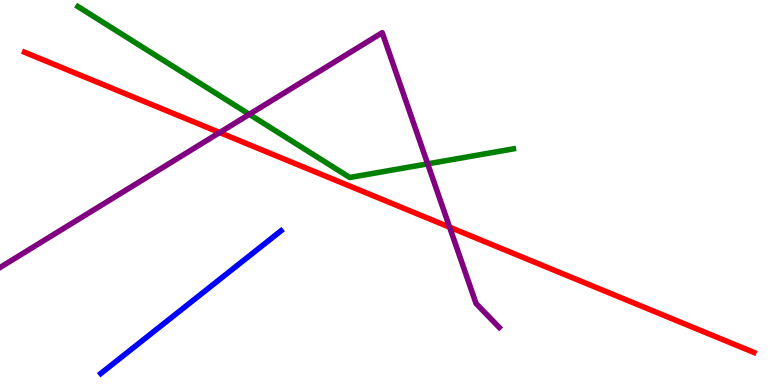[{'lines': ['blue', 'red'], 'intersections': []}, {'lines': ['green', 'red'], 'intersections': []}, {'lines': ['purple', 'red'], 'intersections': [{'x': 2.83, 'y': 6.56}, {'x': 5.8, 'y': 4.1}]}, {'lines': ['blue', 'green'], 'intersections': []}, {'lines': ['blue', 'purple'], 'intersections': []}, {'lines': ['green', 'purple'], 'intersections': [{'x': 3.22, 'y': 7.03}, {'x': 5.52, 'y': 5.74}]}]